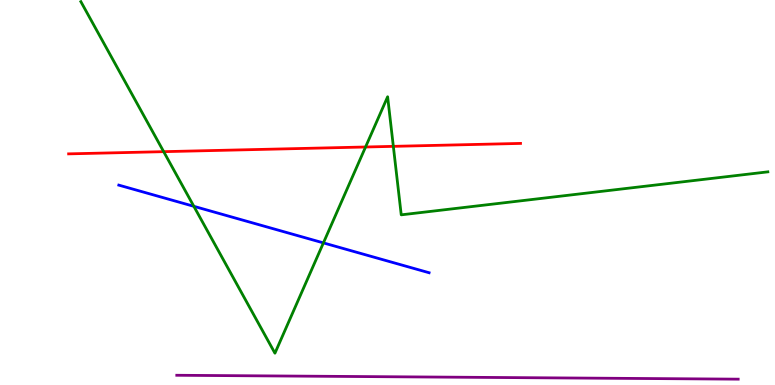[{'lines': ['blue', 'red'], 'intersections': []}, {'lines': ['green', 'red'], 'intersections': [{'x': 2.11, 'y': 6.06}, {'x': 4.72, 'y': 6.18}, {'x': 5.08, 'y': 6.2}]}, {'lines': ['purple', 'red'], 'intersections': []}, {'lines': ['blue', 'green'], 'intersections': [{'x': 2.5, 'y': 4.64}, {'x': 4.17, 'y': 3.69}]}, {'lines': ['blue', 'purple'], 'intersections': []}, {'lines': ['green', 'purple'], 'intersections': []}]